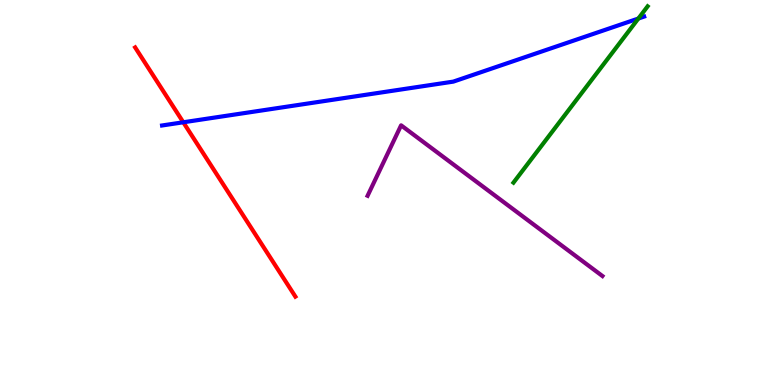[{'lines': ['blue', 'red'], 'intersections': [{'x': 2.36, 'y': 6.82}]}, {'lines': ['green', 'red'], 'intersections': []}, {'lines': ['purple', 'red'], 'intersections': []}, {'lines': ['blue', 'green'], 'intersections': [{'x': 8.24, 'y': 9.52}]}, {'lines': ['blue', 'purple'], 'intersections': []}, {'lines': ['green', 'purple'], 'intersections': []}]